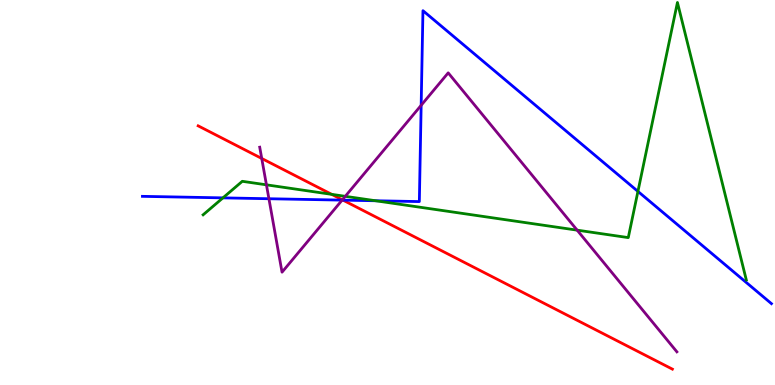[{'lines': ['blue', 'red'], 'intersections': [{'x': 4.43, 'y': 4.8}]}, {'lines': ['green', 'red'], 'intersections': [{'x': 4.28, 'y': 4.95}]}, {'lines': ['purple', 'red'], 'intersections': [{'x': 3.38, 'y': 5.88}, {'x': 4.42, 'y': 4.81}]}, {'lines': ['blue', 'green'], 'intersections': [{'x': 2.88, 'y': 4.86}, {'x': 4.85, 'y': 4.79}, {'x': 8.23, 'y': 5.03}]}, {'lines': ['blue', 'purple'], 'intersections': [{'x': 3.47, 'y': 4.84}, {'x': 4.41, 'y': 4.8}, {'x': 5.43, 'y': 7.27}]}, {'lines': ['green', 'purple'], 'intersections': [{'x': 3.44, 'y': 5.2}, {'x': 4.46, 'y': 4.9}, {'x': 7.45, 'y': 4.02}]}]